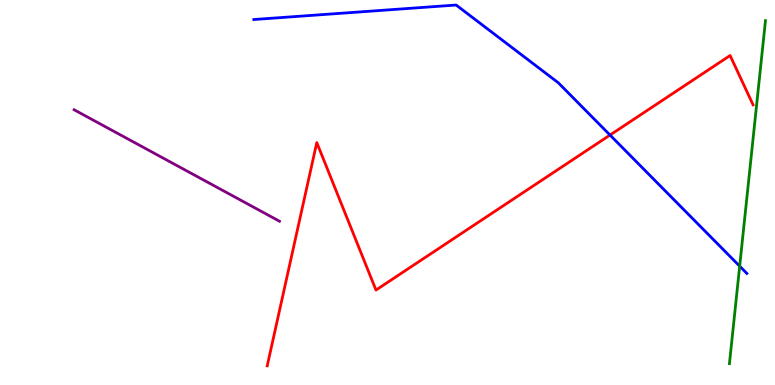[{'lines': ['blue', 'red'], 'intersections': [{'x': 7.87, 'y': 6.49}]}, {'lines': ['green', 'red'], 'intersections': []}, {'lines': ['purple', 'red'], 'intersections': []}, {'lines': ['blue', 'green'], 'intersections': [{'x': 9.54, 'y': 3.09}]}, {'lines': ['blue', 'purple'], 'intersections': []}, {'lines': ['green', 'purple'], 'intersections': []}]